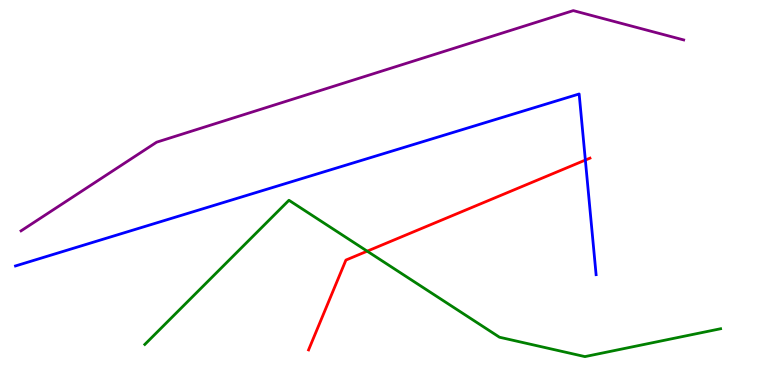[{'lines': ['blue', 'red'], 'intersections': [{'x': 7.55, 'y': 5.84}]}, {'lines': ['green', 'red'], 'intersections': [{'x': 4.74, 'y': 3.48}]}, {'lines': ['purple', 'red'], 'intersections': []}, {'lines': ['blue', 'green'], 'intersections': []}, {'lines': ['blue', 'purple'], 'intersections': []}, {'lines': ['green', 'purple'], 'intersections': []}]